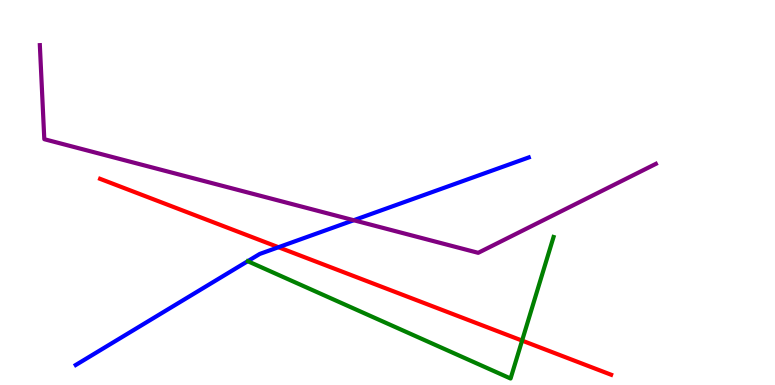[{'lines': ['blue', 'red'], 'intersections': [{'x': 3.59, 'y': 3.58}]}, {'lines': ['green', 'red'], 'intersections': [{'x': 6.74, 'y': 1.15}]}, {'lines': ['purple', 'red'], 'intersections': []}, {'lines': ['blue', 'green'], 'intersections': []}, {'lines': ['blue', 'purple'], 'intersections': [{'x': 4.56, 'y': 4.28}]}, {'lines': ['green', 'purple'], 'intersections': []}]